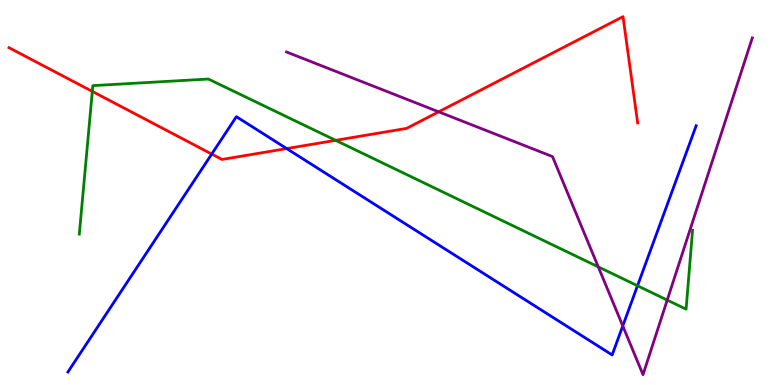[{'lines': ['blue', 'red'], 'intersections': [{'x': 2.73, 'y': 6.0}, {'x': 3.7, 'y': 6.14}]}, {'lines': ['green', 'red'], 'intersections': [{'x': 1.19, 'y': 7.63}, {'x': 4.33, 'y': 6.35}]}, {'lines': ['purple', 'red'], 'intersections': [{'x': 5.66, 'y': 7.1}]}, {'lines': ['blue', 'green'], 'intersections': [{'x': 8.23, 'y': 2.58}]}, {'lines': ['blue', 'purple'], 'intersections': [{'x': 8.04, 'y': 1.53}]}, {'lines': ['green', 'purple'], 'intersections': [{'x': 7.72, 'y': 3.07}, {'x': 8.61, 'y': 2.21}]}]